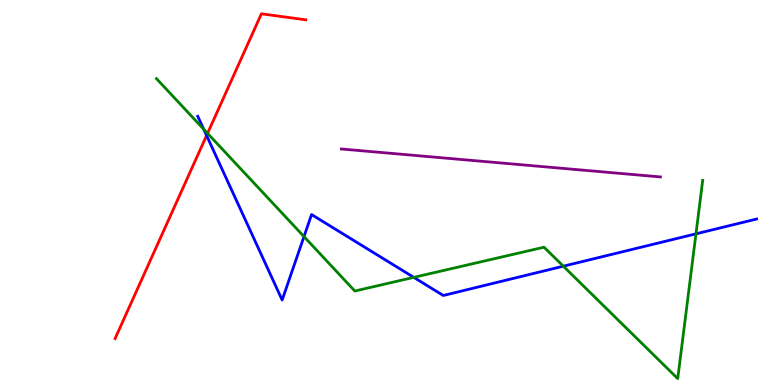[{'lines': ['blue', 'red'], 'intersections': [{'x': 2.67, 'y': 6.48}]}, {'lines': ['green', 'red'], 'intersections': [{'x': 2.68, 'y': 6.54}]}, {'lines': ['purple', 'red'], 'intersections': []}, {'lines': ['blue', 'green'], 'intersections': [{'x': 2.63, 'y': 6.64}, {'x': 3.92, 'y': 3.85}, {'x': 5.34, 'y': 2.8}, {'x': 7.27, 'y': 3.09}, {'x': 8.98, 'y': 3.93}]}, {'lines': ['blue', 'purple'], 'intersections': []}, {'lines': ['green', 'purple'], 'intersections': []}]